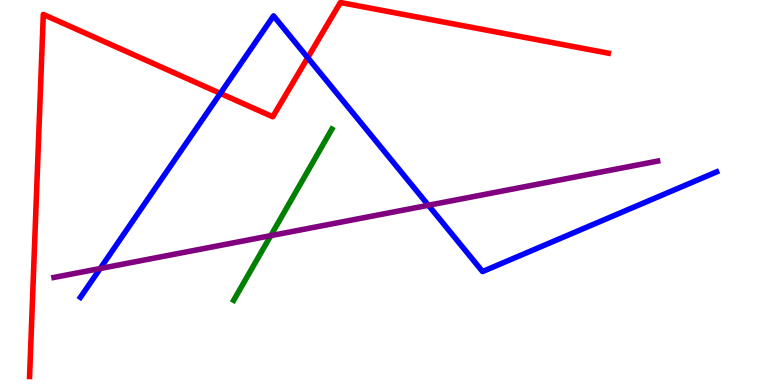[{'lines': ['blue', 'red'], 'intersections': [{'x': 2.84, 'y': 7.57}, {'x': 3.97, 'y': 8.5}]}, {'lines': ['green', 'red'], 'intersections': []}, {'lines': ['purple', 'red'], 'intersections': []}, {'lines': ['blue', 'green'], 'intersections': []}, {'lines': ['blue', 'purple'], 'intersections': [{'x': 1.29, 'y': 3.03}, {'x': 5.53, 'y': 4.67}]}, {'lines': ['green', 'purple'], 'intersections': [{'x': 3.49, 'y': 3.88}]}]